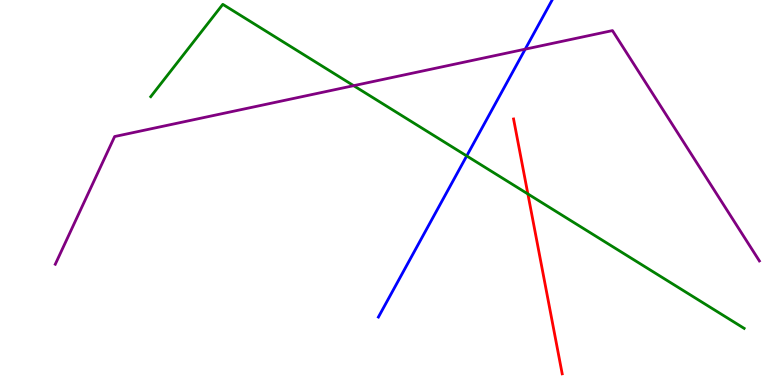[{'lines': ['blue', 'red'], 'intersections': []}, {'lines': ['green', 'red'], 'intersections': [{'x': 6.81, 'y': 4.96}]}, {'lines': ['purple', 'red'], 'intersections': []}, {'lines': ['blue', 'green'], 'intersections': [{'x': 6.02, 'y': 5.95}]}, {'lines': ['blue', 'purple'], 'intersections': [{'x': 6.78, 'y': 8.72}]}, {'lines': ['green', 'purple'], 'intersections': [{'x': 4.56, 'y': 7.77}]}]